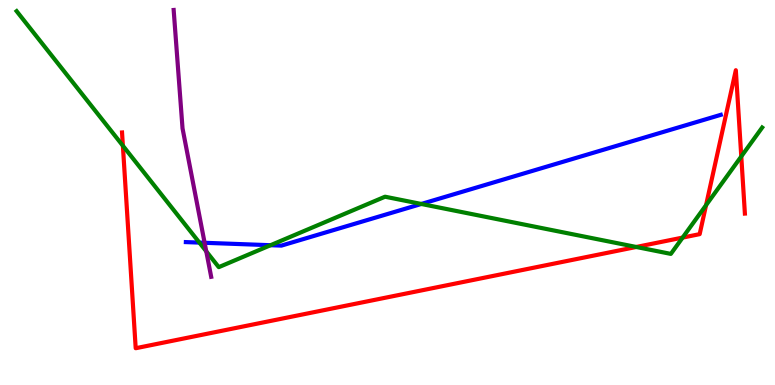[{'lines': ['blue', 'red'], 'intersections': []}, {'lines': ['green', 'red'], 'intersections': [{'x': 1.59, 'y': 6.21}, {'x': 8.21, 'y': 3.59}, {'x': 8.81, 'y': 3.83}, {'x': 9.11, 'y': 4.67}, {'x': 9.56, 'y': 5.94}]}, {'lines': ['purple', 'red'], 'intersections': []}, {'lines': ['blue', 'green'], 'intersections': [{'x': 2.57, 'y': 3.7}, {'x': 3.49, 'y': 3.63}, {'x': 5.44, 'y': 4.7}]}, {'lines': ['blue', 'purple'], 'intersections': [{'x': 2.64, 'y': 3.69}]}, {'lines': ['green', 'purple'], 'intersections': [{'x': 2.66, 'y': 3.47}]}]